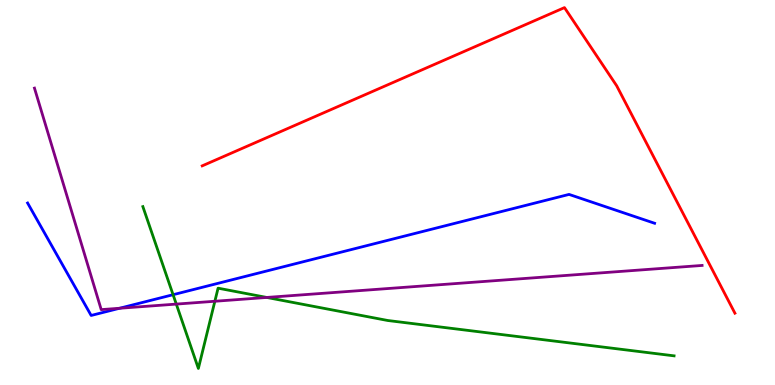[{'lines': ['blue', 'red'], 'intersections': []}, {'lines': ['green', 'red'], 'intersections': []}, {'lines': ['purple', 'red'], 'intersections': []}, {'lines': ['blue', 'green'], 'intersections': [{'x': 2.23, 'y': 2.35}]}, {'lines': ['blue', 'purple'], 'intersections': [{'x': 1.54, 'y': 1.99}]}, {'lines': ['green', 'purple'], 'intersections': [{'x': 2.27, 'y': 2.1}, {'x': 2.77, 'y': 2.18}, {'x': 3.44, 'y': 2.27}]}]